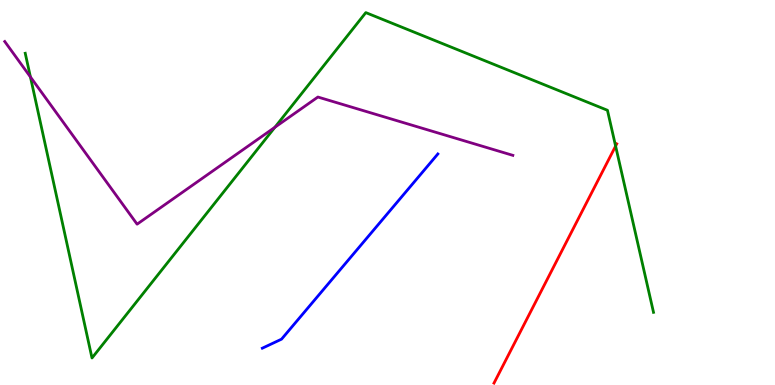[{'lines': ['blue', 'red'], 'intersections': []}, {'lines': ['green', 'red'], 'intersections': [{'x': 7.94, 'y': 6.21}]}, {'lines': ['purple', 'red'], 'intersections': []}, {'lines': ['blue', 'green'], 'intersections': []}, {'lines': ['blue', 'purple'], 'intersections': []}, {'lines': ['green', 'purple'], 'intersections': [{'x': 0.393, 'y': 8.0}, {'x': 3.55, 'y': 6.69}]}]